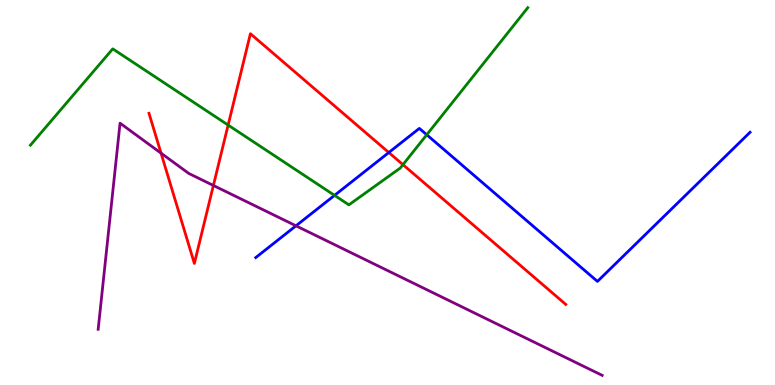[{'lines': ['blue', 'red'], 'intersections': [{'x': 5.02, 'y': 6.04}]}, {'lines': ['green', 'red'], 'intersections': [{'x': 2.94, 'y': 6.75}, {'x': 5.2, 'y': 5.72}]}, {'lines': ['purple', 'red'], 'intersections': [{'x': 2.08, 'y': 6.02}, {'x': 2.75, 'y': 5.18}]}, {'lines': ['blue', 'green'], 'intersections': [{'x': 4.32, 'y': 4.93}, {'x': 5.51, 'y': 6.5}]}, {'lines': ['blue', 'purple'], 'intersections': [{'x': 3.82, 'y': 4.13}]}, {'lines': ['green', 'purple'], 'intersections': []}]